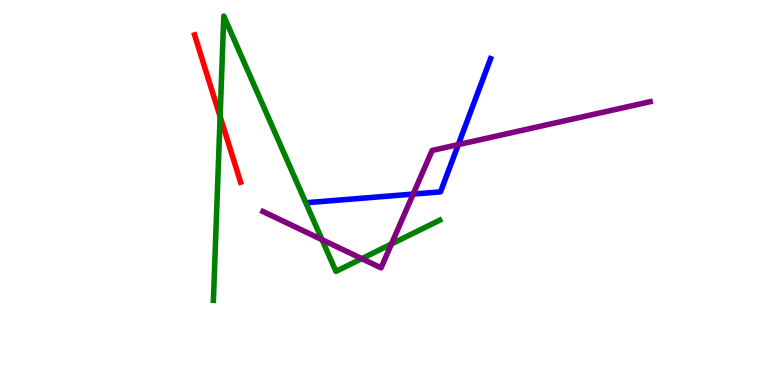[{'lines': ['blue', 'red'], 'intersections': []}, {'lines': ['green', 'red'], 'intersections': [{'x': 2.84, 'y': 6.97}]}, {'lines': ['purple', 'red'], 'intersections': []}, {'lines': ['blue', 'green'], 'intersections': []}, {'lines': ['blue', 'purple'], 'intersections': [{'x': 5.33, 'y': 4.96}, {'x': 5.91, 'y': 6.24}]}, {'lines': ['green', 'purple'], 'intersections': [{'x': 4.16, 'y': 3.77}, {'x': 4.67, 'y': 3.28}, {'x': 5.05, 'y': 3.66}]}]